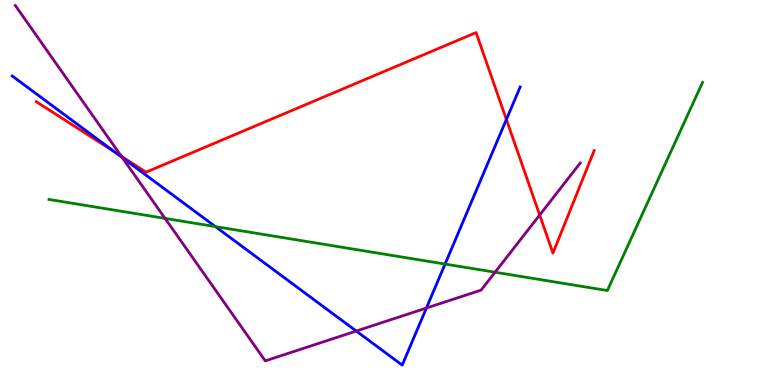[{'lines': ['blue', 'red'], 'intersections': [{'x': 1.49, 'y': 6.04}, {'x': 6.53, 'y': 6.9}]}, {'lines': ['green', 'red'], 'intersections': []}, {'lines': ['purple', 'red'], 'intersections': [{'x': 1.57, 'y': 5.94}, {'x': 6.96, 'y': 4.42}]}, {'lines': ['blue', 'green'], 'intersections': [{'x': 2.78, 'y': 4.11}, {'x': 5.74, 'y': 3.14}]}, {'lines': ['blue', 'purple'], 'intersections': [{'x': 1.58, 'y': 5.91}, {'x': 4.6, 'y': 1.4}, {'x': 5.5, 'y': 2.0}]}, {'lines': ['green', 'purple'], 'intersections': [{'x': 2.13, 'y': 4.33}, {'x': 6.39, 'y': 2.93}]}]